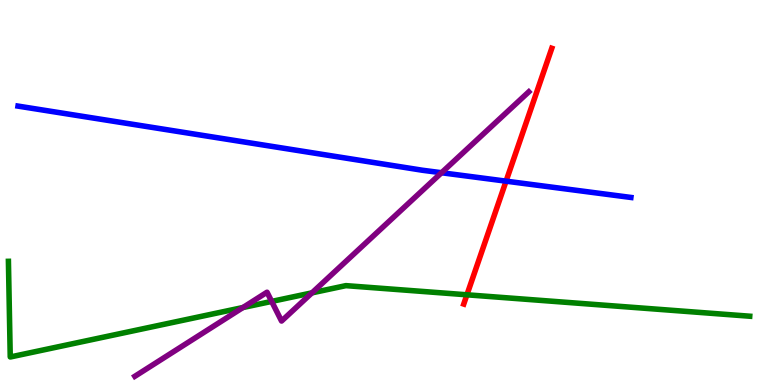[{'lines': ['blue', 'red'], 'intersections': [{'x': 6.53, 'y': 5.29}]}, {'lines': ['green', 'red'], 'intersections': [{'x': 6.02, 'y': 2.34}]}, {'lines': ['purple', 'red'], 'intersections': []}, {'lines': ['blue', 'green'], 'intersections': []}, {'lines': ['blue', 'purple'], 'intersections': [{'x': 5.7, 'y': 5.51}]}, {'lines': ['green', 'purple'], 'intersections': [{'x': 3.14, 'y': 2.01}, {'x': 3.51, 'y': 2.17}, {'x': 4.03, 'y': 2.39}]}]